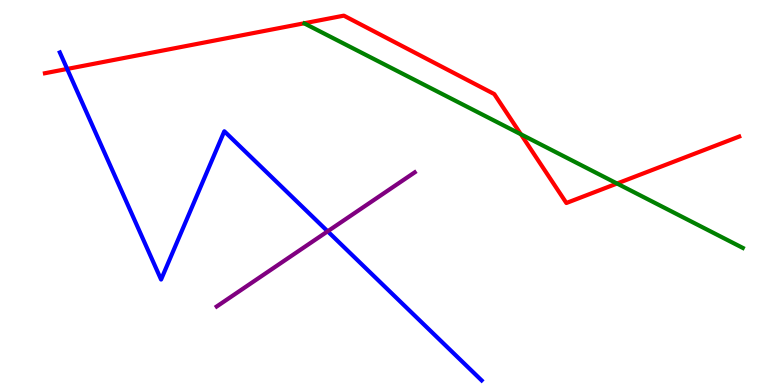[{'lines': ['blue', 'red'], 'intersections': [{'x': 0.867, 'y': 8.21}]}, {'lines': ['green', 'red'], 'intersections': [{'x': 6.72, 'y': 6.51}, {'x': 7.96, 'y': 5.23}]}, {'lines': ['purple', 'red'], 'intersections': []}, {'lines': ['blue', 'green'], 'intersections': []}, {'lines': ['blue', 'purple'], 'intersections': [{'x': 4.23, 'y': 3.99}]}, {'lines': ['green', 'purple'], 'intersections': []}]